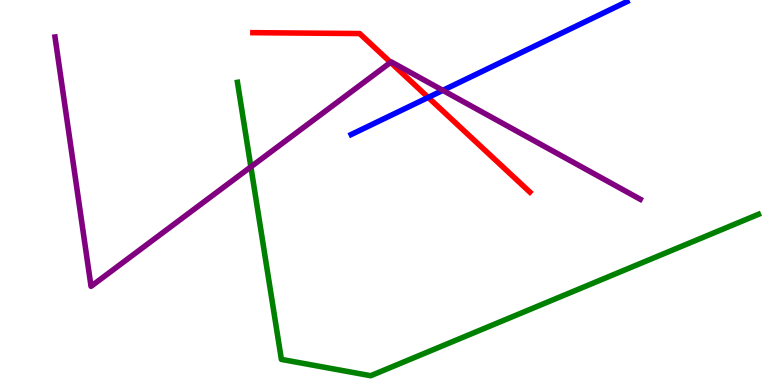[{'lines': ['blue', 'red'], 'intersections': [{'x': 5.53, 'y': 7.47}]}, {'lines': ['green', 'red'], 'intersections': []}, {'lines': ['purple', 'red'], 'intersections': [{'x': 5.04, 'y': 8.38}]}, {'lines': ['blue', 'green'], 'intersections': []}, {'lines': ['blue', 'purple'], 'intersections': [{'x': 5.71, 'y': 7.65}]}, {'lines': ['green', 'purple'], 'intersections': [{'x': 3.24, 'y': 5.67}]}]